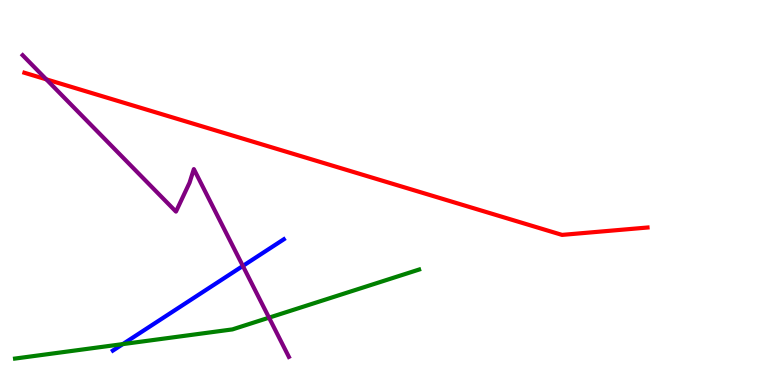[{'lines': ['blue', 'red'], 'intersections': []}, {'lines': ['green', 'red'], 'intersections': []}, {'lines': ['purple', 'red'], 'intersections': [{'x': 0.597, 'y': 7.94}]}, {'lines': ['blue', 'green'], 'intersections': [{'x': 1.58, 'y': 1.06}]}, {'lines': ['blue', 'purple'], 'intersections': [{'x': 3.13, 'y': 3.09}]}, {'lines': ['green', 'purple'], 'intersections': [{'x': 3.47, 'y': 1.75}]}]